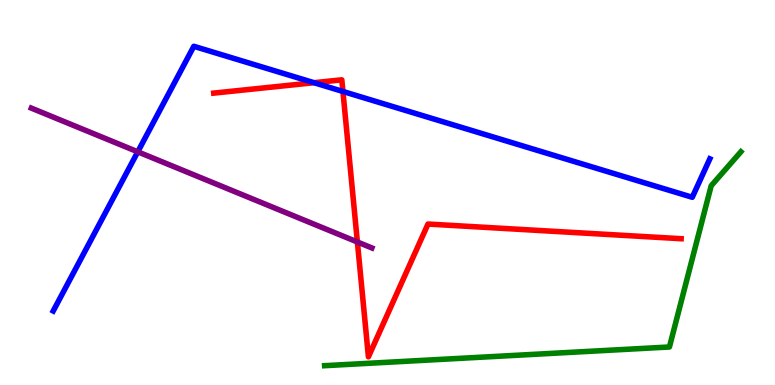[{'lines': ['blue', 'red'], 'intersections': [{'x': 4.05, 'y': 7.85}, {'x': 4.42, 'y': 7.62}]}, {'lines': ['green', 'red'], 'intersections': []}, {'lines': ['purple', 'red'], 'intersections': [{'x': 4.61, 'y': 3.71}]}, {'lines': ['blue', 'green'], 'intersections': []}, {'lines': ['blue', 'purple'], 'intersections': [{'x': 1.78, 'y': 6.06}]}, {'lines': ['green', 'purple'], 'intersections': []}]